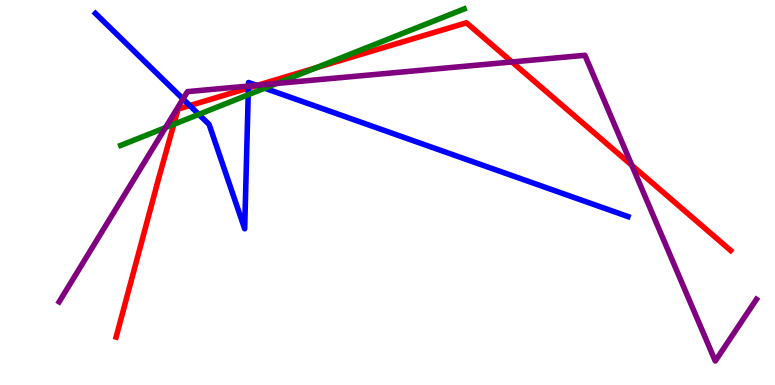[{'lines': ['blue', 'red'], 'intersections': [{'x': 2.45, 'y': 7.26}, {'x': 3.2, 'y': 7.71}, {'x': 3.32, 'y': 7.78}]}, {'lines': ['green', 'red'], 'intersections': [{'x': 2.24, 'y': 6.77}, {'x': 4.08, 'y': 8.24}]}, {'lines': ['purple', 'red'], 'intersections': [{'x': 3.33, 'y': 7.79}, {'x': 6.61, 'y': 8.39}, {'x': 8.15, 'y': 5.71}]}, {'lines': ['blue', 'green'], 'intersections': [{'x': 2.57, 'y': 7.03}, {'x': 3.2, 'y': 7.54}, {'x': 3.42, 'y': 7.71}]}, {'lines': ['blue', 'purple'], 'intersections': [{'x': 2.36, 'y': 7.43}, {'x': 3.21, 'y': 7.76}, {'x': 3.31, 'y': 7.78}]}, {'lines': ['green', 'purple'], 'intersections': [{'x': 2.14, 'y': 6.69}, {'x': 3.57, 'y': 7.83}]}]